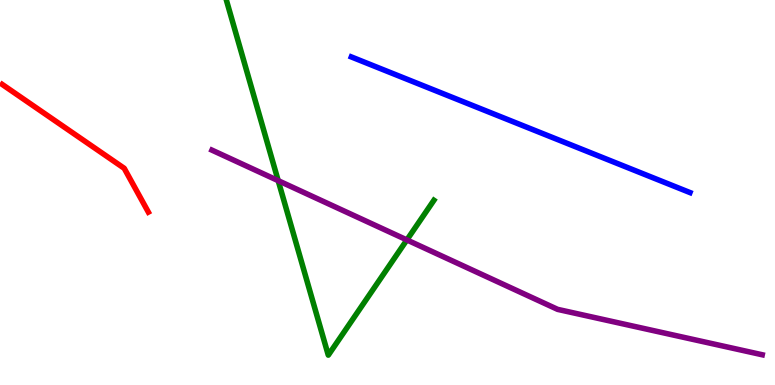[{'lines': ['blue', 'red'], 'intersections': []}, {'lines': ['green', 'red'], 'intersections': []}, {'lines': ['purple', 'red'], 'intersections': []}, {'lines': ['blue', 'green'], 'intersections': []}, {'lines': ['blue', 'purple'], 'intersections': []}, {'lines': ['green', 'purple'], 'intersections': [{'x': 3.59, 'y': 5.31}, {'x': 5.25, 'y': 3.77}]}]